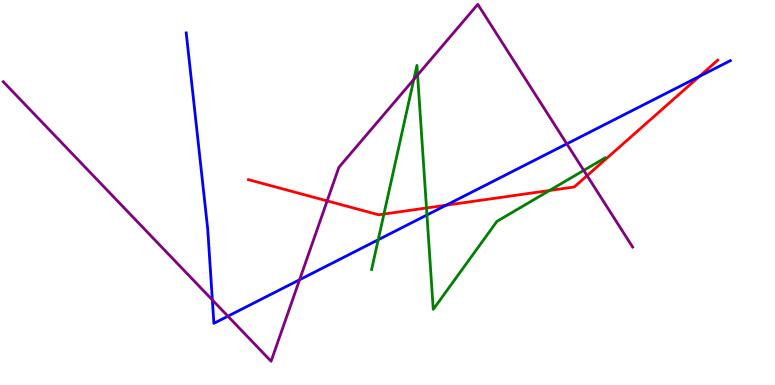[{'lines': ['blue', 'red'], 'intersections': [{'x': 5.76, 'y': 4.67}, {'x': 9.02, 'y': 8.02}]}, {'lines': ['green', 'red'], 'intersections': [{'x': 4.95, 'y': 4.44}, {'x': 5.5, 'y': 4.6}, {'x': 7.09, 'y': 5.05}]}, {'lines': ['purple', 'red'], 'intersections': [{'x': 4.22, 'y': 4.78}, {'x': 7.58, 'y': 5.44}]}, {'lines': ['blue', 'green'], 'intersections': [{'x': 4.88, 'y': 3.77}, {'x': 5.51, 'y': 4.42}]}, {'lines': ['blue', 'purple'], 'intersections': [{'x': 2.74, 'y': 2.21}, {'x': 2.94, 'y': 1.79}, {'x': 3.87, 'y': 2.73}, {'x': 7.31, 'y': 6.26}]}, {'lines': ['green', 'purple'], 'intersections': [{'x': 5.34, 'y': 7.94}, {'x': 5.39, 'y': 8.05}, {'x': 7.53, 'y': 5.57}]}]